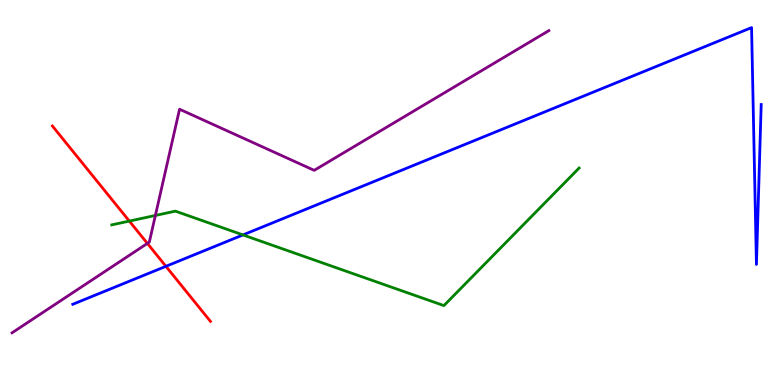[{'lines': ['blue', 'red'], 'intersections': [{'x': 2.14, 'y': 3.08}]}, {'lines': ['green', 'red'], 'intersections': [{'x': 1.67, 'y': 4.26}]}, {'lines': ['purple', 'red'], 'intersections': [{'x': 1.9, 'y': 3.68}]}, {'lines': ['blue', 'green'], 'intersections': [{'x': 3.14, 'y': 3.9}]}, {'lines': ['blue', 'purple'], 'intersections': []}, {'lines': ['green', 'purple'], 'intersections': [{'x': 2.0, 'y': 4.4}]}]